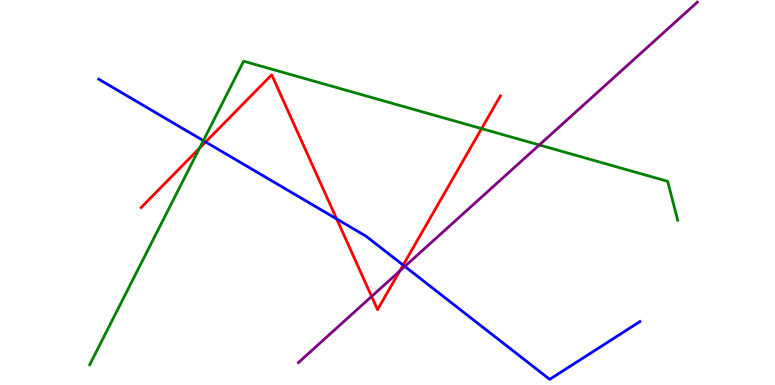[{'lines': ['blue', 'red'], 'intersections': [{'x': 2.65, 'y': 6.31}, {'x': 4.34, 'y': 4.31}, {'x': 5.2, 'y': 3.11}]}, {'lines': ['green', 'red'], 'intersections': [{'x': 2.57, 'y': 6.15}, {'x': 6.21, 'y': 6.66}]}, {'lines': ['purple', 'red'], 'intersections': [{'x': 4.8, 'y': 2.3}, {'x': 5.16, 'y': 2.96}]}, {'lines': ['blue', 'green'], 'intersections': [{'x': 2.62, 'y': 6.35}]}, {'lines': ['blue', 'purple'], 'intersections': [{'x': 5.22, 'y': 3.08}]}, {'lines': ['green', 'purple'], 'intersections': [{'x': 6.96, 'y': 6.23}]}]